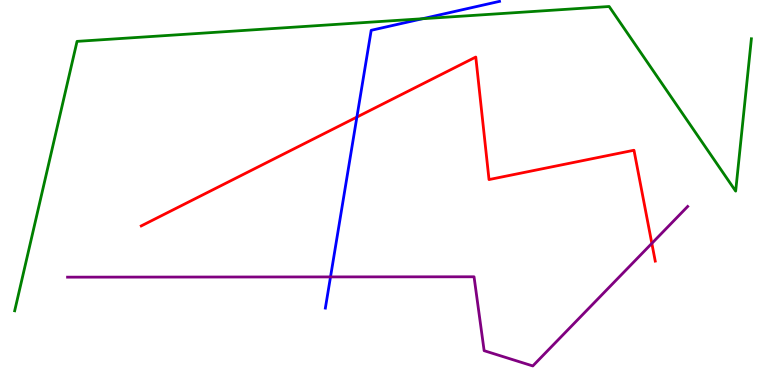[{'lines': ['blue', 'red'], 'intersections': [{'x': 4.6, 'y': 6.96}]}, {'lines': ['green', 'red'], 'intersections': []}, {'lines': ['purple', 'red'], 'intersections': [{'x': 8.41, 'y': 3.68}]}, {'lines': ['blue', 'green'], 'intersections': [{'x': 5.45, 'y': 9.51}]}, {'lines': ['blue', 'purple'], 'intersections': [{'x': 4.26, 'y': 2.81}]}, {'lines': ['green', 'purple'], 'intersections': []}]